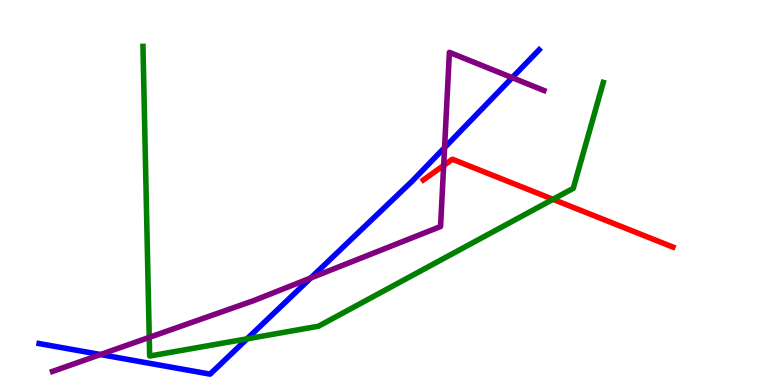[{'lines': ['blue', 'red'], 'intersections': []}, {'lines': ['green', 'red'], 'intersections': [{'x': 7.14, 'y': 4.82}]}, {'lines': ['purple', 'red'], 'intersections': [{'x': 5.72, 'y': 5.7}]}, {'lines': ['blue', 'green'], 'intersections': [{'x': 3.19, 'y': 1.2}]}, {'lines': ['blue', 'purple'], 'intersections': [{'x': 1.3, 'y': 0.791}, {'x': 4.01, 'y': 2.78}, {'x': 5.74, 'y': 6.17}, {'x': 6.61, 'y': 7.98}]}, {'lines': ['green', 'purple'], 'intersections': [{'x': 1.93, 'y': 1.24}]}]